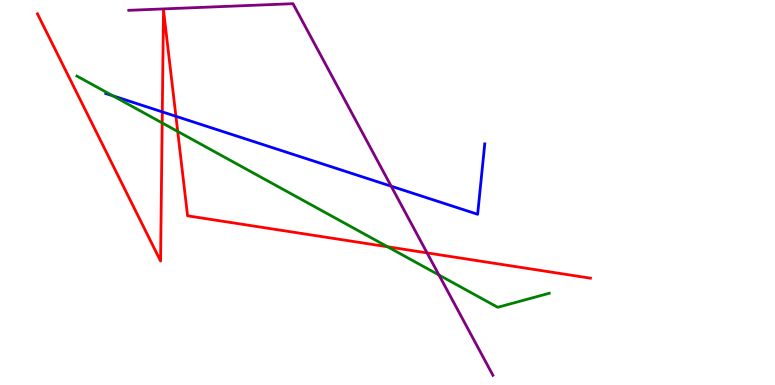[{'lines': ['blue', 'red'], 'intersections': [{'x': 2.09, 'y': 7.09}, {'x': 2.27, 'y': 6.98}]}, {'lines': ['green', 'red'], 'intersections': [{'x': 2.09, 'y': 6.81}, {'x': 2.29, 'y': 6.59}, {'x': 5.0, 'y': 3.59}]}, {'lines': ['purple', 'red'], 'intersections': [{'x': 5.51, 'y': 3.43}]}, {'lines': ['blue', 'green'], 'intersections': [{'x': 1.46, 'y': 7.51}]}, {'lines': ['blue', 'purple'], 'intersections': [{'x': 5.05, 'y': 5.16}]}, {'lines': ['green', 'purple'], 'intersections': [{'x': 5.66, 'y': 2.86}]}]